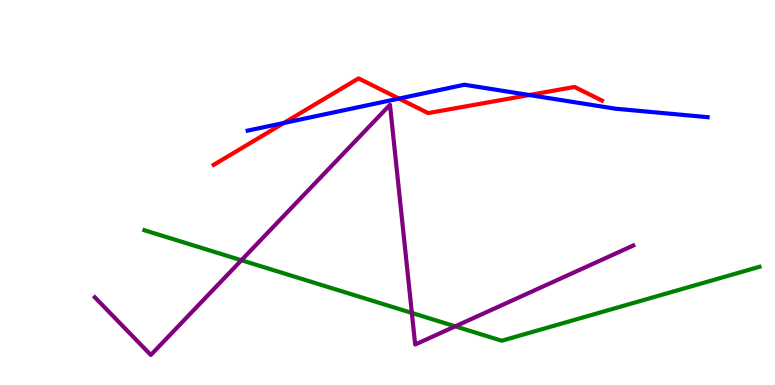[{'lines': ['blue', 'red'], 'intersections': [{'x': 3.66, 'y': 6.81}, {'x': 5.15, 'y': 7.44}, {'x': 6.83, 'y': 7.53}]}, {'lines': ['green', 'red'], 'intersections': []}, {'lines': ['purple', 'red'], 'intersections': []}, {'lines': ['blue', 'green'], 'intersections': []}, {'lines': ['blue', 'purple'], 'intersections': []}, {'lines': ['green', 'purple'], 'intersections': [{'x': 3.11, 'y': 3.24}, {'x': 5.31, 'y': 1.87}, {'x': 5.87, 'y': 1.52}]}]